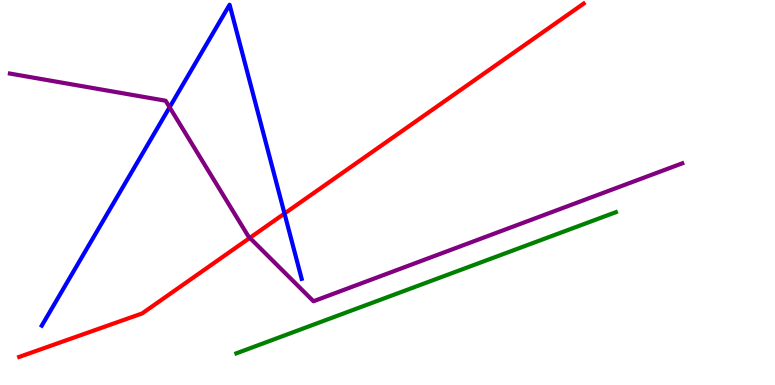[{'lines': ['blue', 'red'], 'intersections': [{'x': 3.67, 'y': 4.45}]}, {'lines': ['green', 'red'], 'intersections': []}, {'lines': ['purple', 'red'], 'intersections': [{'x': 3.22, 'y': 3.82}]}, {'lines': ['blue', 'green'], 'intersections': []}, {'lines': ['blue', 'purple'], 'intersections': [{'x': 2.19, 'y': 7.21}]}, {'lines': ['green', 'purple'], 'intersections': []}]